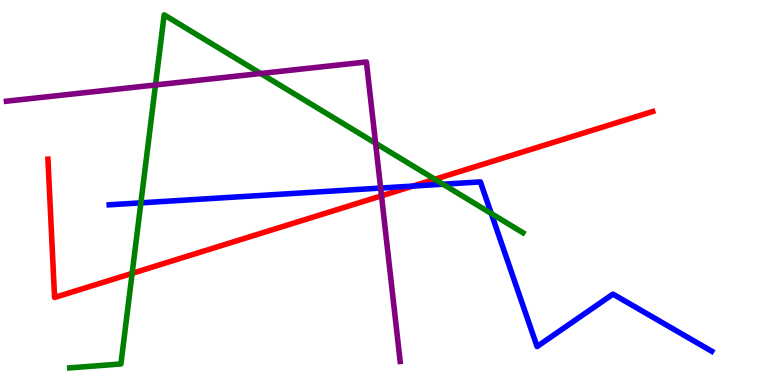[{'lines': ['blue', 'red'], 'intersections': [{'x': 5.33, 'y': 5.17}]}, {'lines': ['green', 'red'], 'intersections': [{'x': 1.71, 'y': 2.9}, {'x': 5.61, 'y': 5.34}]}, {'lines': ['purple', 'red'], 'intersections': [{'x': 4.92, 'y': 4.91}]}, {'lines': ['blue', 'green'], 'intersections': [{'x': 1.82, 'y': 4.73}, {'x': 5.72, 'y': 5.22}, {'x': 6.34, 'y': 4.45}]}, {'lines': ['blue', 'purple'], 'intersections': [{'x': 4.91, 'y': 5.12}]}, {'lines': ['green', 'purple'], 'intersections': [{'x': 2.01, 'y': 7.79}, {'x': 3.36, 'y': 8.09}, {'x': 4.85, 'y': 6.28}]}]